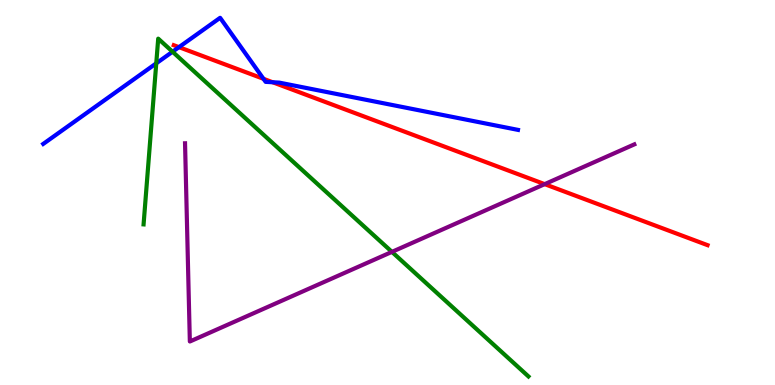[{'lines': ['blue', 'red'], 'intersections': [{'x': 2.31, 'y': 8.78}, {'x': 3.4, 'y': 7.95}, {'x': 3.52, 'y': 7.86}]}, {'lines': ['green', 'red'], 'intersections': []}, {'lines': ['purple', 'red'], 'intersections': [{'x': 7.03, 'y': 5.22}]}, {'lines': ['blue', 'green'], 'intersections': [{'x': 2.02, 'y': 8.35}, {'x': 2.23, 'y': 8.66}]}, {'lines': ['blue', 'purple'], 'intersections': []}, {'lines': ['green', 'purple'], 'intersections': [{'x': 5.06, 'y': 3.46}]}]